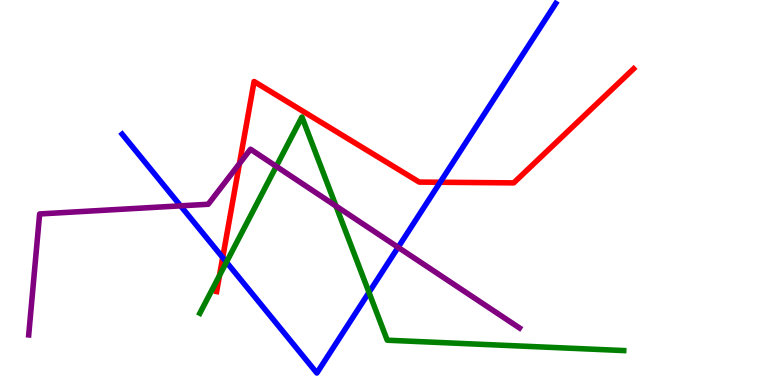[{'lines': ['blue', 'red'], 'intersections': [{'x': 2.87, 'y': 3.31}, {'x': 5.68, 'y': 5.27}]}, {'lines': ['green', 'red'], 'intersections': [{'x': 2.83, 'y': 2.84}]}, {'lines': ['purple', 'red'], 'intersections': [{'x': 3.09, 'y': 5.75}]}, {'lines': ['blue', 'green'], 'intersections': [{'x': 2.92, 'y': 3.19}, {'x': 4.76, 'y': 2.41}]}, {'lines': ['blue', 'purple'], 'intersections': [{'x': 2.33, 'y': 4.65}, {'x': 5.14, 'y': 3.58}]}, {'lines': ['green', 'purple'], 'intersections': [{'x': 3.56, 'y': 5.68}, {'x': 4.34, 'y': 4.65}]}]